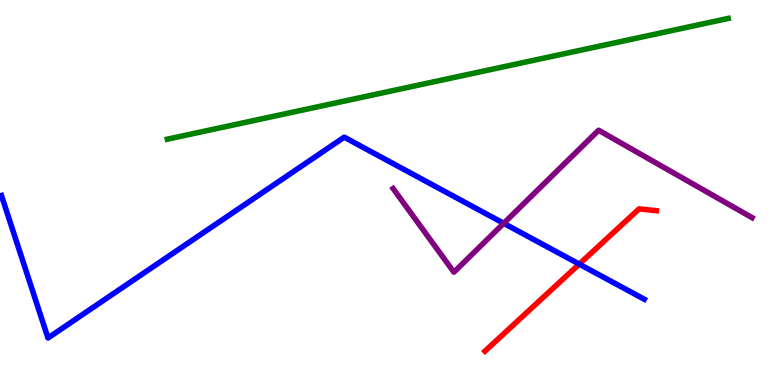[{'lines': ['blue', 'red'], 'intersections': [{'x': 7.47, 'y': 3.14}]}, {'lines': ['green', 'red'], 'intersections': []}, {'lines': ['purple', 'red'], 'intersections': []}, {'lines': ['blue', 'green'], 'intersections': []}, {'lines': ['blue', 'purple'], 'intersections': [{'x': 6.5, 'y': 4.2}]}, {'lines': ['green', 'purple'], 'intersections': []}]